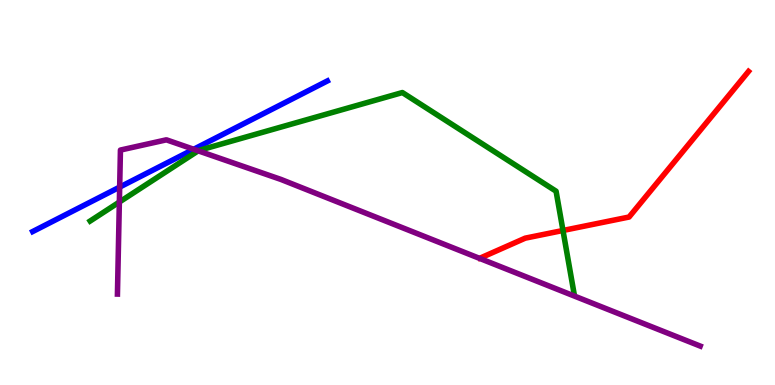[{'lines': ['blue', 'red'], 'intersections': []}, {'lines': ['green', 'red'], 'intersections': [{'x': 7.26, 'y': 4.01}]}, {'lines': ['purple', 'red'], 'intersections': []}, {'lines': ['blue', 'green'], 'intersections': []}, {'lines': ['blue', 'purple'], 'intersections': [{'x': 1.54, 'y': 5.14}, {'x': 2.5, 'y': 6.12}]}, {'lines': ['green', 'purple'], 'intersections': [{'x': 1.54, 'y': 4.75}, {'x': 2.56, 'y': 6.08}]}]